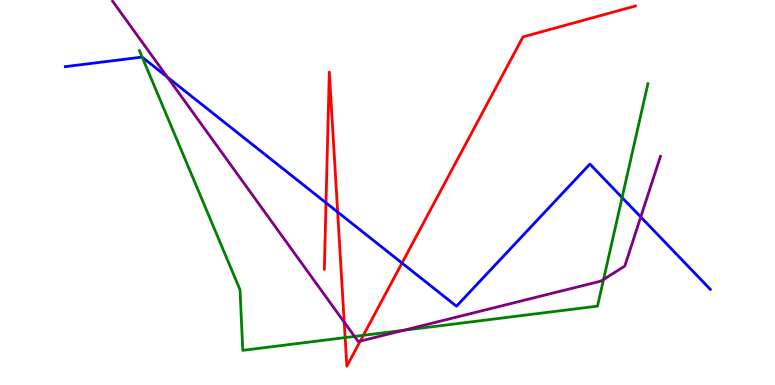[{'lines': ['blue', 'red'], 'intersections': [{'x': 4.21, 'y': 4.73}, {'x': 4.36, 'y': 4.49}, {'x': 5.19, 'y': 3.17}]}, {'lines': ['green', 'red'], 'intersections': [{'x': 4.45, 'y': 1.23}, {'x': 4.69, 'y': 1.29}]}, {'lines': ['purple', 'red'], 'intersections': [{'x': 4.44, 'y': 1.63}, {'x': 4.65, 'y': 1.14}]}, {'lines': ['blue', 'green'], 'intersections': [{'x': 1.83, 'y': 8.51}, {'x': 8.03, 'y': 4.87}]}, {'lines': ['blue', 'purple'], 'intersections': [{'x': 2.16, 'y': 8.0}, {'x': 8.27, 'y': 4.36}]}, {'lines': ['green', 'purple'], 'intersections': [{'x': 4.57, 'y': 1.26}, {'x': 5.21, 'y': 1.42}, {'x': 7.79, 'y': 2.74}]}]